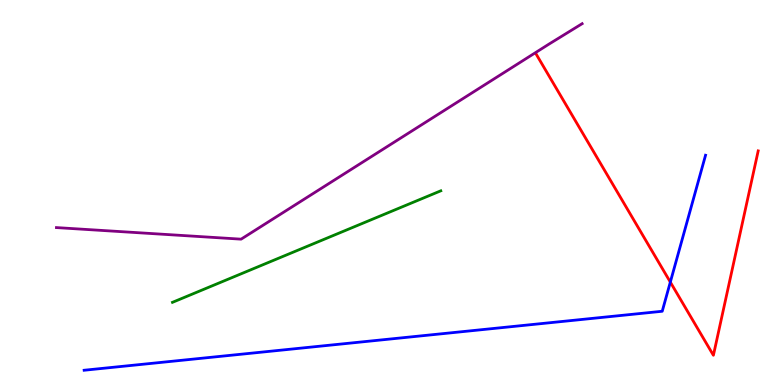[{'lines': ['blue', 'red'], 'intersections': [{'x': 8.65, 'y': 2.67}]}, {'lines': ['green', 'red'], 'intersections': []}, {'lines': ['purple', 'red'], 'intersections': []}, {'lines': ['blue', 'green'], 'intersections': []}, {'lines': ['blue', 'purple'], 'intersections': []}, {'lines': ['green', 'purple'], 'intersections': []}]